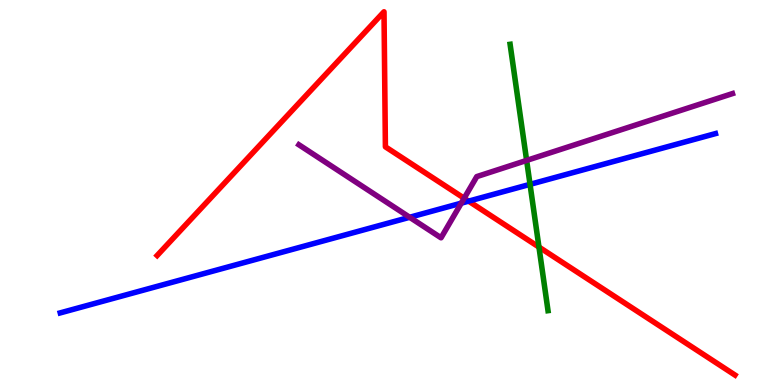[{'lines': ['blue', 'red'], 'intersections': [{'x': 6.05, 'y': 4.78}]}, {'lines': ['green', 'red'], 'intersections': [{'x': 6.95, 'y': 3.58}]}, {'lines': ['purple', 'red'], 'intersections': [{'x': 5.99, 'y': 4.85}]}, {'lines': ['blue', 'green'], 'intersections': [{'x': 6.84, 'y': 5.21}]}, {'lines': ['blue', 'purple'], 'intersections': [{'x': 5.29, 'y': 4.36}, {'x': 5.95, 'y': 4.72}]}, {'lines': ['green', 'purple'], 'intersections': [{'x': 6.8, 'y': 5.83}]}]